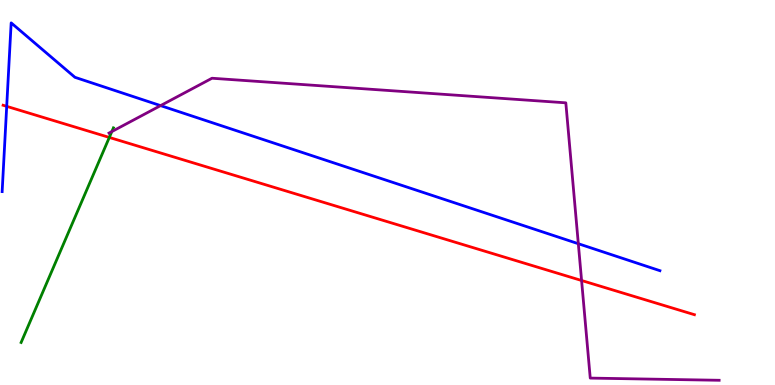[{'lines': ['blue', 'red'], 'intersections': [{'x': 0.0865, 'y': 7.24}]}, {'lines': ['green', 'red'], 'intersections': [{'x': 1.41, 'y': 6.43}]}, {'lines': ['purple', 'red'], 'intersections': [{'x': 7.5, 'y': 2.71}]}, {'lines': ['blue', 'green'], 'intersections': []}, {'lines': ['blue', 'purple'], 'intersections': [{'x': 2.07, 'y': 7.26}, {'x': 7.46, 'y': 3.67}]}, {'lines': ['green', 'purple'], 'intersections': [{'x': 1.44, 'y': 6.58}]}]